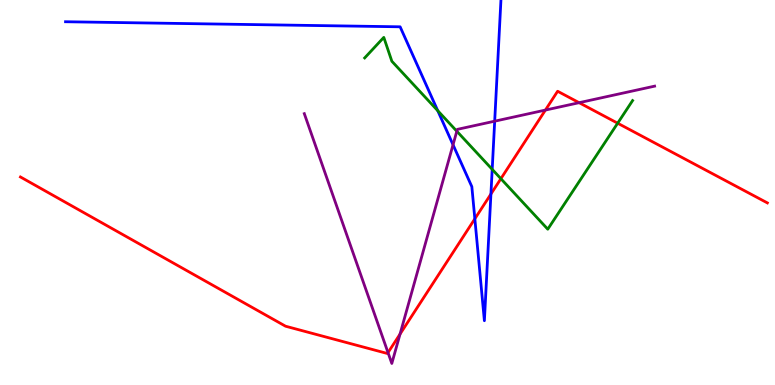[{'lines': ['blue', 'red'], 'intersections': [{'x': 6.13, 'y': 4.32}, {'x': 6.33, 'y': 4.96}]}, {'lines': ['green', 'red'], 'intersections': [{'x': 6.46, 'y': 5.36}, {'x': 7.97, 'y': 6.8}]}, {'lines': ['purple', 'red'], 'intersections': [{'x': 5.01, 'y': 0.841}, {'x': 5.16, 'y': 1.32}, {'x': 7.04, 'y': 7.14}, {'x': 7.47, 'y': 7.33}]}, {'lines': ['blue', 'green'], 'intersections': [{'x': 5.65, 'y': 7.12}, {'x': 6.35, 'y': 5.6}]}, {'lines': ['blue', 'purple'], 'intersections': [{'x': 5.85, 'y': 6.24}, {'x': 6.38, 'y': 6.85}]}, {'lines': ['green', 'purple'], 'intersections': [{'x': 5.89, 'y': 6.59}]}]